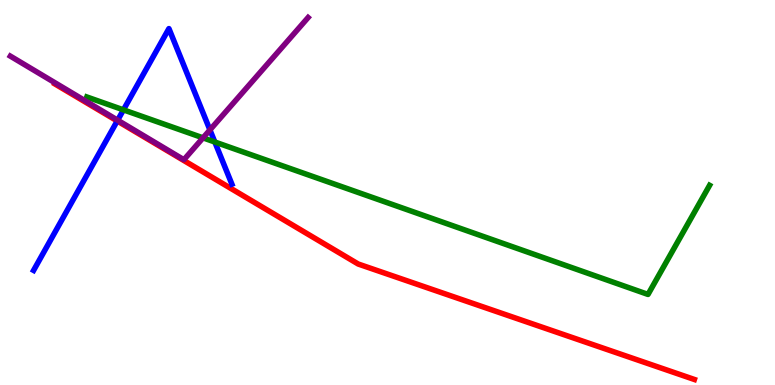[{'lines': ['blue', 'red'], 'intersections': [{'x': 1.51, 'y': 6.86}]}, {'lines': ['green', 'red'], 'intersections': []}, {'lines': ['purple', 'red'], 'intersections': []}, {'lines': ['blue', 'green'], 'intersections': [{'x': 1.59, 'y': 7.15}, {'x': 2.77, 'y': 6.31}]}, {'lines': ['blue', 'purple'], 'intersections': [{'x': 1.52, 'y': 6.88}, {'x': 2.71, 'y': 6.63}]}, {'lines': ['green', 'purple'], 'intersections': [{'x': 2.62, 'y': 6.42}]}]